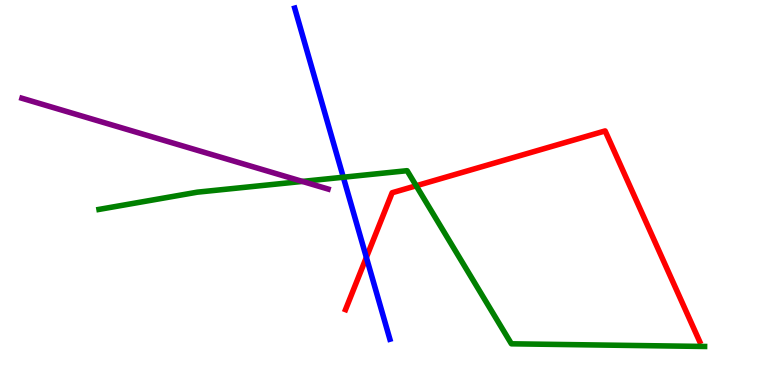[{'lines': ['blue', 'red'], 'intersections': [{'x': 4.73, 'y': 3.31}]}, {'lines': ['green', 'red'], 'intersections': [{'x': 5.37, 'y': 5.17}]}, {'lines': ['purple', 'red'], 'intersections': []}, {'lines': ['blue', 'green'], 'intersections': [{'x': 4.43, 'y': 5.4}]}, {'lines': ['blue', 'purple'], 'intersections': []}, {'lines': ['green', 'purple'], 'intersections': [{'x': 3.9, 'y': 5.29}]}]